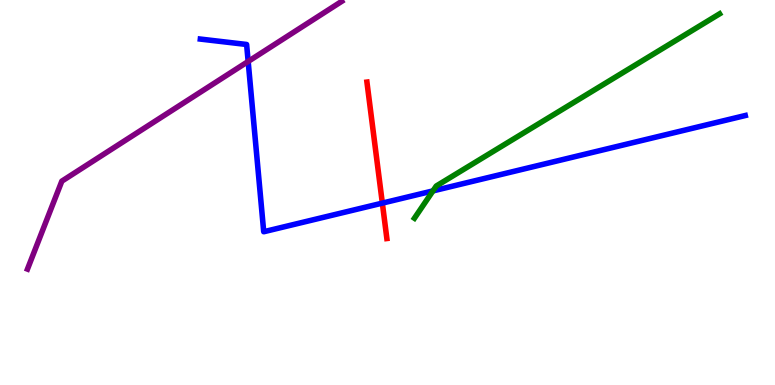[{'lines': ['blue', 'red'], 'intersections': [{'x': 4.93, 'y': 4.72}]}, {'lines': ['green', 'red'], 'intersections': []}, {'lines': ['purple', 'red'], 'intersections': []}, {'lines': ['blue', 'green'], 'intersections': [{'x': 5.59, 'y': 5.04}]}, {'lines': ['blue', 'purple'], 'intersections': [{'x': 3.2, 'y': 8.4}]}, {'lines': ['green', 'purple'], 'intersections': []}]